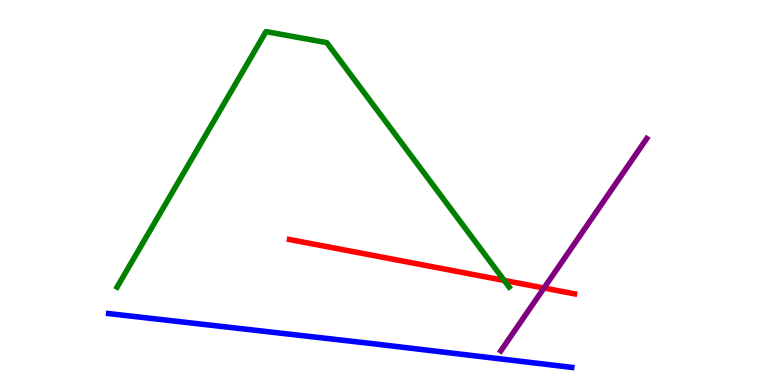[{'lines': ['blue', 'red'], 'intersections': []}, {'lines': ['green', 'red'], 'intersections': [{'x': 6.51, 'y': 2.72}]}, {'lines': ['purple', 'red'], 'intersections': [{'x': 7.02, 'y': 2.52}]}, {'lines': ['blue', 'green'], 'intersections': []}, {'lines': ['blue', 'purple'], 'intersections': []}, {'lines': ['green', 'purple'], 'intersections': []}]